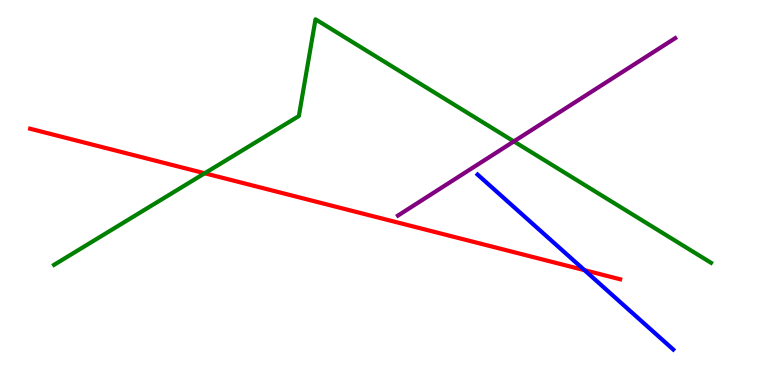[{'lines': ['blue', 'red'], 'intersections': [{'x': 7.54, 'y': 2.98}]}, {'lines': ['green', 'red'], 'intersections': [{'x': 2.64, 'y': 5.5}]}, {'lines': ['purple', 'red'], 'intersections': []}, {'lines': ['blue', 'green'], 'intersections': []}, {'lines': ['blue', 'purple'], 'intersections': []}, {'lines': ['green', 'purple'], 'intersections': [{'x': 6.63, 'y': 6.33}]}]